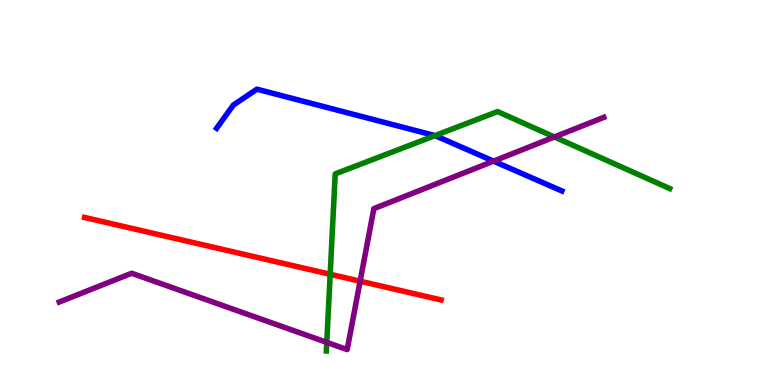[{'lines': ['blue', 'red'], 'intersections': []}, {'lines': ['green', 'red'], 'intersections': [{'x': 4.26, 'y': 2.88}]}, {'lines': ['purple', 'red'], 'intersections': [{'x': 4.65, 'y': 2.7}]}, {'lines': ['blue', 'green'], 'intersections': [{'x': 5.61, 'y': 6.48}]}, {'lines': ['blue', 'purple'], 'intersections': [{'x': 6.37, 'y': 5.81}]}, {'lines': ['green', 'purple'], 'intersections': [{'x': 4.22, 'y': 1.11}, {'x': 7.15, 'y': 6.44}]}]